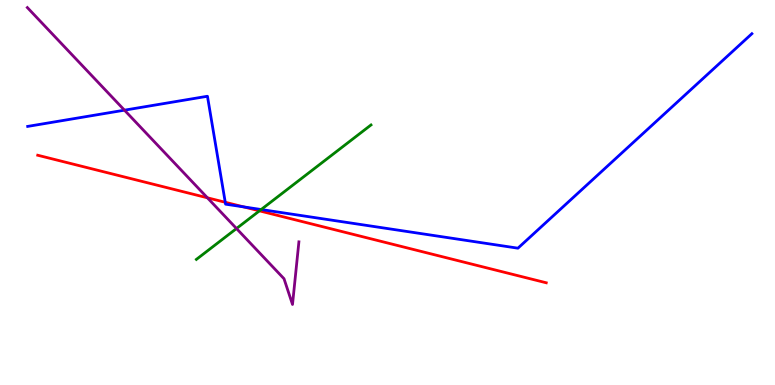[{'lines': ['blue', 'red'], 'intersections': [{'x': 2.91, 'y': 4.75}, {'x': 3.14, 'y': 4.63}]}, {'lines': ['green', 'red'], 'intersections': [{'x': 3.35, 'y': 4.52}]}, {'lines': ['purple', 'red'], 'intersections': [{'x': 2.68, 'y': 4.86}]}, {'lines': ['blue', 'green'], 'intersections': [{'x': 3.37, 'y': 4.56}]}, {'lines': ['blue', 'purple'], 'intersections': [{'x': 1.61, 'y': 7.14}]}, {'lines': ['green', 'purple'], 'intersections': [{'x': 3.05, 'y': 4.06}]}]